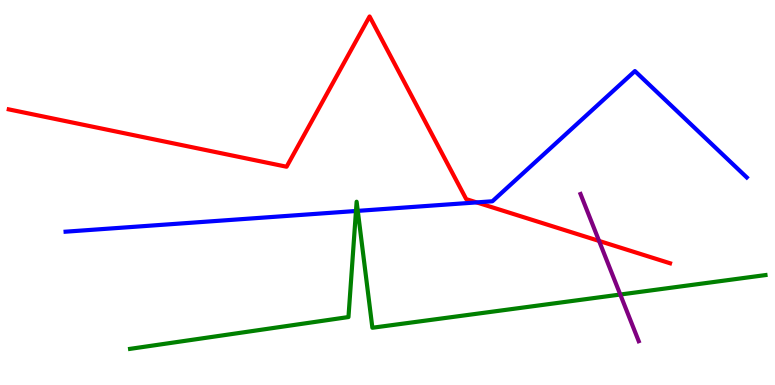[{'lines': ['blue', 'red'], 'intersections': [{'x': 6.15, 'y': 4.74}]}, {'lines': ['green', 'red'], 'intersections': []}, {'lines': ['purple', 'red'], 'intersections': [{'x': 7.73, 'y': 3.74}]}, {'lines': ['blue', 'green'], 'intersections': [{'x': 4.59, 'y': 4.52}, {'x': 4.62, 'y': 4.52}]}, {'lines': ['blue', 'purple'], 'intersections': []}, {'lines': ['green', 'purple'], 'intersections': [{'x': 8.0, 'y': 2.35}]}]